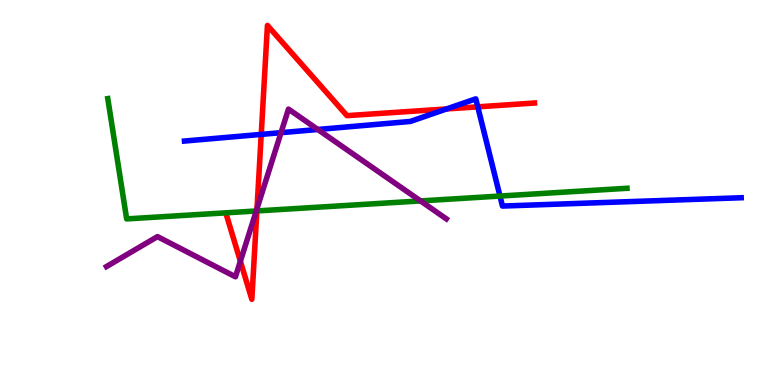[{'lines': ['blue', 'red'], 'intersections': [{'x': 3.37, 'y': 6.51}, {'x': 5.76, 'y': 7.17}, {'x': 6.16, 'y': 7.22}]}, {'lines': ['green', 'red'], 'intersections': [{'x': 3.31, 'y': 4.52}]}, {'lines': ['purple', 'red'], 'intersections': [{'x': 3.1, 'y': 3.21}, {'x': 3.32, 'y': 4.58}]}, {'lines': ['blue', 'green'], 'intersections': [{'x': 6.45, 'y': 4.91}]}, {'lines': ['blue', 'purple'], 'intersections': [{'x': 3.63, 'y': 6.55}, {'x': 4.1, 'y': 6.64}]}, {'lines': ['green', 'purple'], 'intersections': [{'x': 3.31, 'y': 4.52}, {'x': 5.43, 'y': 4.78}]}]